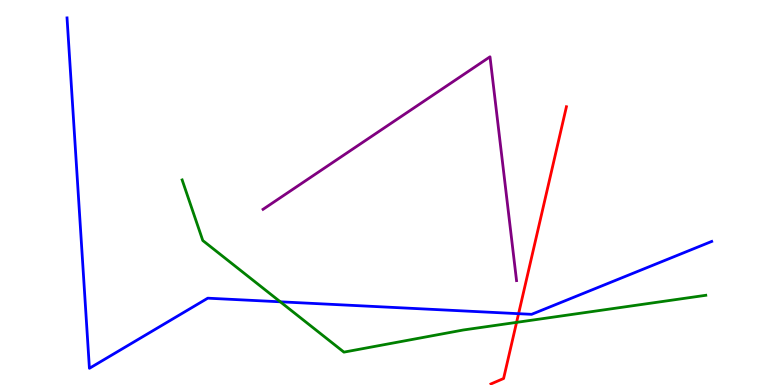[{'lines': ['blue', 'red'], 'intersections': [{'x': 6.69, 'y': 1.85}]}, {'lines': ['green', 'red'], 'intersections': [{'x': 6.67, 'y': 1.63}]}, {'lines': ['purple', 'red'], 'intersections': []}, {'lines': ['blue', 'green'], 'intersections': [{'x': 3.62, 'y': 2.16}]}, {'lines': ['blue', 'purple'], 'intersections': []}, {'lines': ['green', 'purple'], 'intersections': []}]